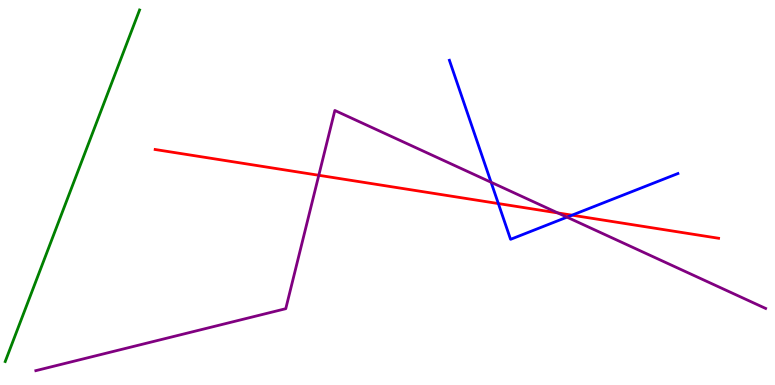[{'lines': ['blue', 'red'], 'intersections': [{'x': 6.43, 'y': 4.71}, {'x': 7.38, 'y': 4.41}]}, {'lines': ['green', 'red'], 'intersections': []}, {'lines': ['purple', 'red'], 'intersections': [{'x': 4.11, 'y': 5.45}, {'x': 7.2, 'y': 4.47}]}, {'lines': ['blue', 'green'], 'intersections': []}, {'lines': ['blue', 'purple'], 'intersections': [{'x': 6.34, 'y': 5.27}, {'x': 7.32, 'y': 4.36}]}, {'lines': ['green', 'purple'], 'intersections': []}]